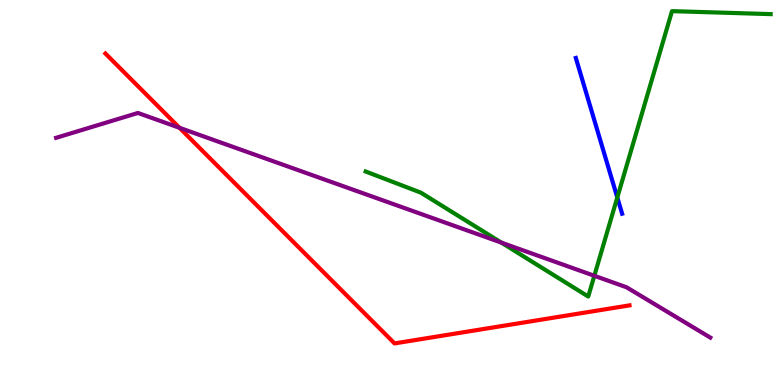[{'lines': ['blue', 'red'], 'intersections': []}, {'lines': ['green', 'red'], 'intersections': []}, {'lines': ['purple', 'red'], 'intersections': [{'x': 2.32, 'y': 6.68}]}, {'lines': ['blue', 'green'], 'intersections': [{'x': 7.97, 'y': 4.87}]}, {'lines': ['blue', 'purple'], 'intersections': []}, {'lines': ['green', 'purple'], 'intersections': [{'x': 6.47, 'y': 3.7}, {'x': 7.67, 'y': 2.84}]}]